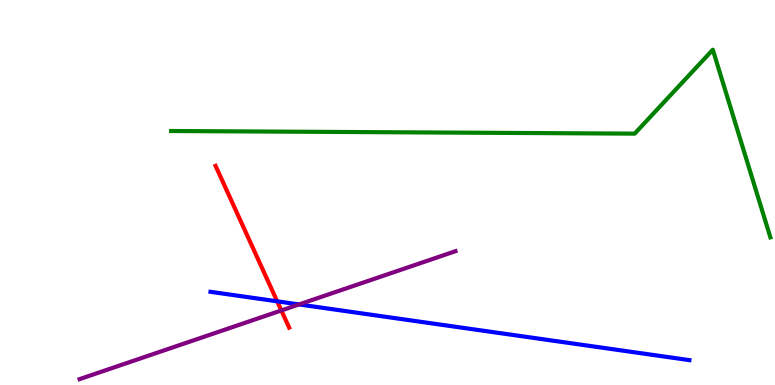[{'lines': ['blue', 'red'], 'intersections': [{'x': 3.58, 'y': 2.17}]}, {'lines': ['green', 'red'], 'intersections': []}, {'lines': ['purple', 'red'], 'intersections': [{'x': 3.63, 'y': 1.94}]}, {'lines': ['blue', 'green'], 'intersections': []}, {'lines': ['blue', 'purple'], 'intersections': [{'x': 3.86, 'y': 2.09}]}, {'lines': ['green', 'purple'], 'intersections': []}]